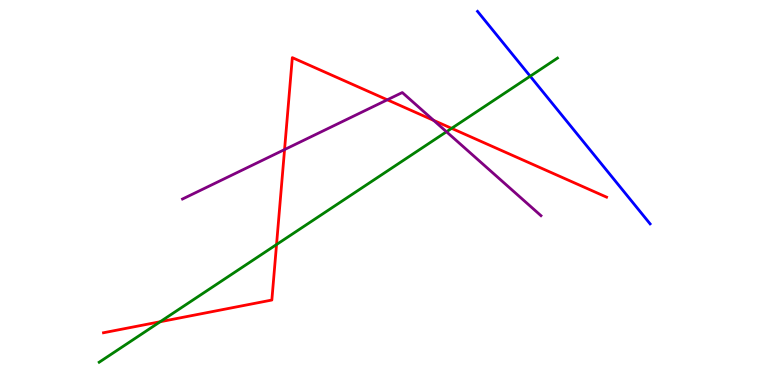[{'lines': ['blue', 'red'], 'intersections': []}, {'lines': ['green', 'red'], 'intersections': [{'x': 2.07, 'y': 1.64}, {'x': 3.57, 'y': 3.65}, {'x': 5.83, 'y': 6.67}]}, {'lines': ['purple', 'red'], 'intersections': [{'x': 3.67, 'y': 6.11}, {'x': 5.0, 'y': 7.41}, {'x': 5.6, 'y': 6.87}]}, {'lines': ['blue', 'green'], 'intersections': [{'x': 6.84, 'y': 8.02}]}, {'lines': ['blue', 'purple'], 'intersections': []}, {'lines': ['green', 'purple'], 'intersections': [{'x': 5.76, 'y': 6.58}]}]